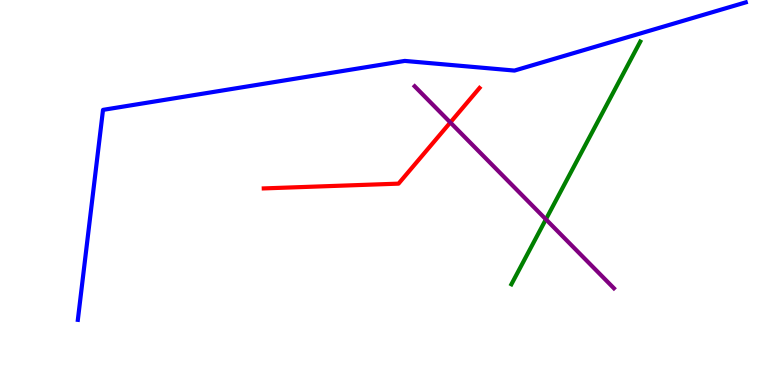[{'lines': ['blue', 'red'], 'intersections': []}, {'lines': ['green', 'red'], 'intersections': []}, {'lines': ['purple', 'red'], 'intersections': [{'x': 5.81, 'y': 6.82}]}, {'lines': ['blue', 'green'], 'intersections': []}, {'lines': ['blue', 'purple'], 'intersections': []}, {'lines': ['green', 'purple'], 'intersections': [{'x': 7.04, 'y': 4.3}]}]